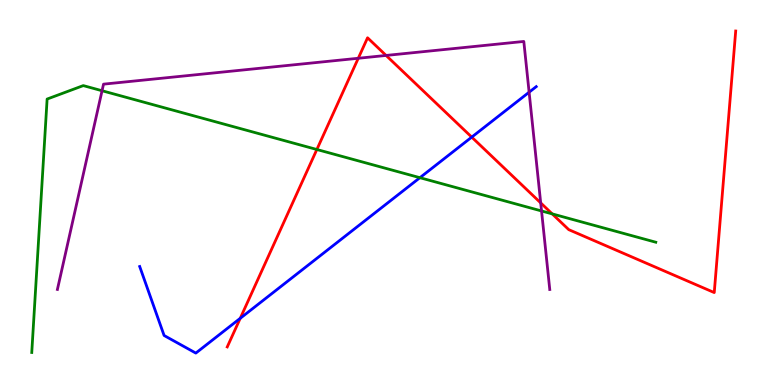[{'lines': ['blue', 'red'], 'intersections': [{'x': 3.1, 'y': 1.73}, {'x': 6.09, 'y': 6.44}]}, {'lines': ['green', 'red'], 'intersections': [{'x': 4.09, 'y': 6.12}, {'x': 7.13, 'y': 4.44}]}, {'lines': ['purple', 'red'], 'intersections': [{'x': 4.62, 'y': 8.49}, {'x': 4.98, 'y': 8.56}, {'x': 6.98, 'y': 4.73}]}, {'lines': ['blue', 'green'], 'intersections': [{'x': 5.42, 'y': 5.38}]}, {'lines': ['blue', 'purple'], 'intersections': [{'x': 6.83, 'y': 7.6}]}, {'lines': ['green', 'purple'], 'intersections': [{'x': 1.32, 'y': 7.64}, {'x': 6.99, 'y': 4.52}]}]